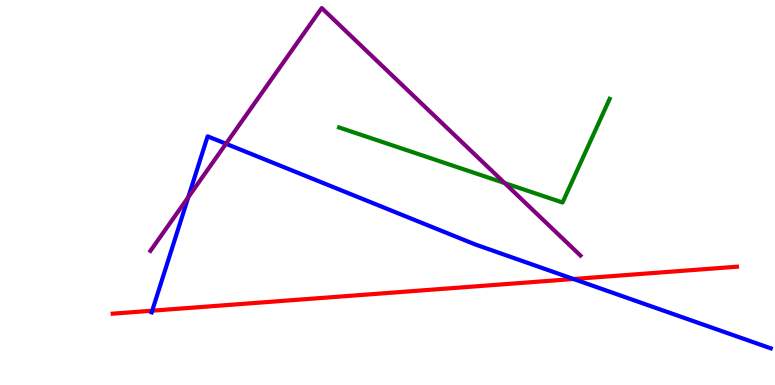[{'lines': ['blue', 'red'], 'intersections': [{'x': 1.96, 'y': 1.93}, {'x': 7.4, 'y': 2.75}]}, {'lines': ['green', 'red'], 'intersections': []}, {'lines': ['purple', 'red'], 'intersections': []}, {'lines': ['blue', 'green'], 'intersections': []}, {'lines': ['blue', 'purple'], 'intersections': [{'x': 2.43, 'y': 4.88}, {'x': 2.92, 'y': 6.27}]}, {'lines': ['green', 'purple'], 'intersections': [{'x': 6.51, 'y': 5.24}]}]